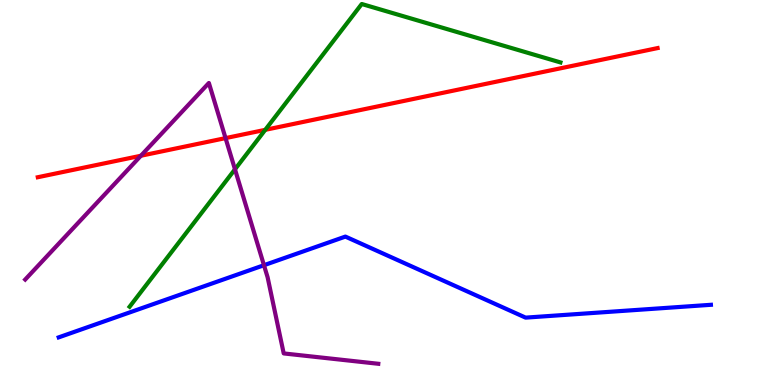[{'lines': ['blue', 'red'], 'intersections': []}, {'lines': ['green', 'red'], 'intersections': [{'x': 3.42, 'y': 6.63}]}, {'lines': ['purple', 'red'], 'intersections': [{'x': 1.82, 'y': 5.95}, {'x': 2.91, 'y': 6.41}]}, {'lines': ['blue', 'green'], 'intersections': []}, {'lines': ['blue', 'purple'], 'intersections': [{'x': 3.41, 'y': 3.11}]}, {'lines': ['green', 'purple'], 'intersections': [{'x': 3.03, 'y': 5.6}]}]